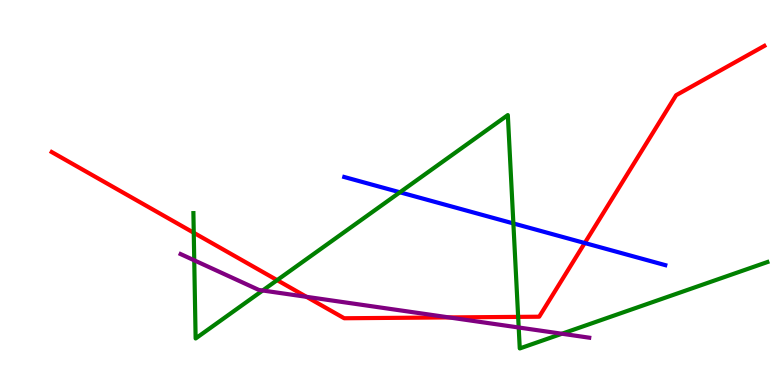[{'lines': ['blue', 'red'], 'intersections': [{'x': 7.55, 'y': 3.69}]}, {'lines': ['green', 'red'], 'intersections': [{'x': 2.5, 'y': 3.95}, {'x': 3.58, 'y': 2.72}, {'x': 6.69, 'y': 1.77}]}, {'lines': ['purple', 'red'], 'intersections': [{'x': 3.95, 'y': 2.29}, {'x': 5.79, 'y': 1.76}]}, {'lines': ['blue', 'green'], 'intersections': [{'x': 5.16, 'y': 5.01}, {'x': 6.62, 'y': 4.2}]}, {'lines': ['blue', 'purple'], 'intersections': []}, {'lines': ['green', 'purple'], 'intersections': [{'x': 2.51, 'y': 3.24}, {'x': 3.39, 'y': 2.45}, {'x': 6.69, 'y': 1.49}, {'x': 7.25, 'y': 1.33}]}]